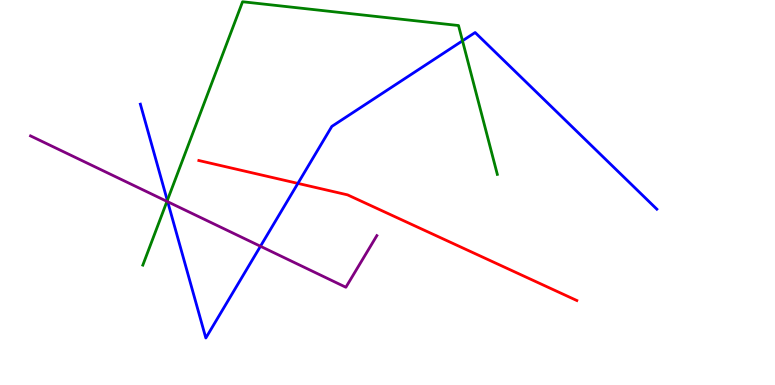[{'lines': ['blue', 'red'], 'intersections': [{'x': 3.84, 'y': 5.24}]}, {'lines': ['green', 'red'], 'intersections': []}, {'lines': ['purple', 'red'], 'intersections': []}, {'lines': ['blue', 'green'], 'intersections': [{'x': 2.16, 'y': 4.79}, {'x': 5.97, 'y': 8.94}]}, {'lines': ['blue', 'purple'], 'intersections': [{'x': 2.16, 'y': 4.76}, {'x': 3.36, 'y': 3.6}]}, {'lines': ['green', 'purple'], 'intersections': [{'x': 2.15, 'y': 4.77}]}]